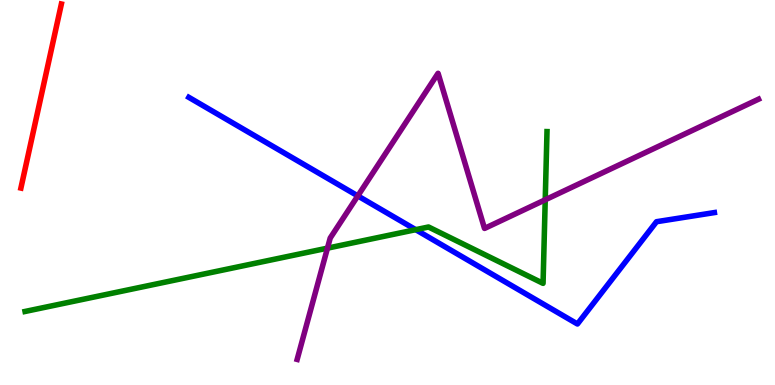[{'lines': ['blue', 'red'], 'intersections': []}, {'lines': ['green', 'red'], 'intersections': []}, {'lines': ['purple', 'red'], 'intersections': []}, {'lines': ['blue', 'green'], 'intersections': [{'x': 5.36, 'y': 4.03}]}, {'lines': ['blue', 'purple'], 'intersections': [{'x': 4.62, 'y': 4.91}]}, {'lines': ['green', 'purple'], 'intersections': [{'x': 4.23, 'y': 3.55}, {'x': 7.04, 'y': 4.81}]}]